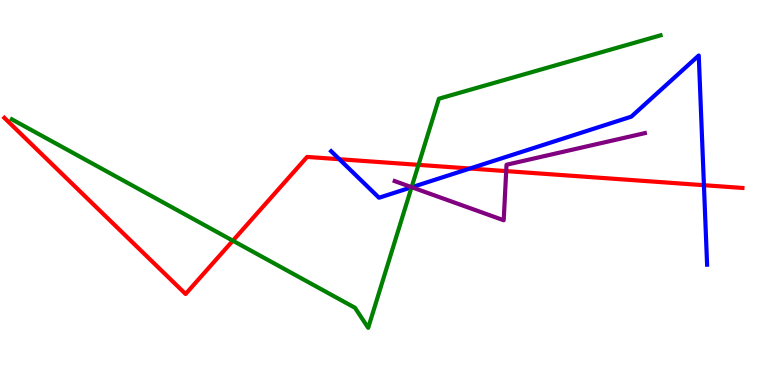[{'lines': ['blue', 'red'], 'intersections': [{'x': 4.38, 'y': 5.86}, {'x': 6.06, 'y': 5.62}, {'x': 9.08, 'y': 5.19}]}, {'lines': ['green', 'red'], 'intersections': [{'x': 3.0, 'y': 3.75}, {'x': 5.4, 'y': 5.72}]}, {'lines': ['purple', 'red'], 'intersections': [{'x': 6.53, 'y': 5.56}]}, {'lines': ['blue', 'green'], 'intersections': [{'x': 5.31, 'y': 5.14}]}, {'lines': ['blue', 'purple'], 'intersections': [{'x': 5.31, 'y': 5.14}]}, {'lines': ['green', 'purple'], 'intersections': [{'x': 5.31, 'y': 5.14}]}]